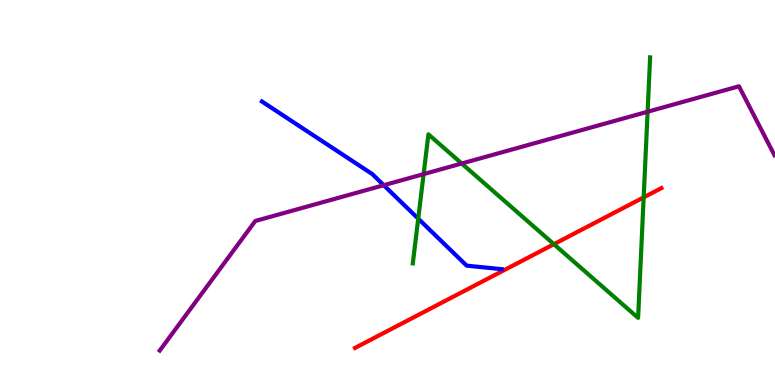[{'lines': ['blue', 'red'], 'intersections': []}, {'lines': ['green', 'red'], 'intersections': [{'x': 7.15, 'y': 3.66}, {'x': 8.31, 'y': 4.87}]}, {'lines': ['purple', 'red'], 'intersections': []}, {'lines': ['blue', 'green'], 'intersections': [{'x': 5.4, 'y': 4.32}]}, {'lines': ['blue', 'purple'], 'intersections': [{'x': 4.95, 'y': 5.19}]}, {'lines': ['green', 'purple'], 'intersections': [{'x': 5.47, 'y': 5.48}, {'x': 5.96, 'y': 5.75}, {'x': 8.36, 'y': 7.1}]}]